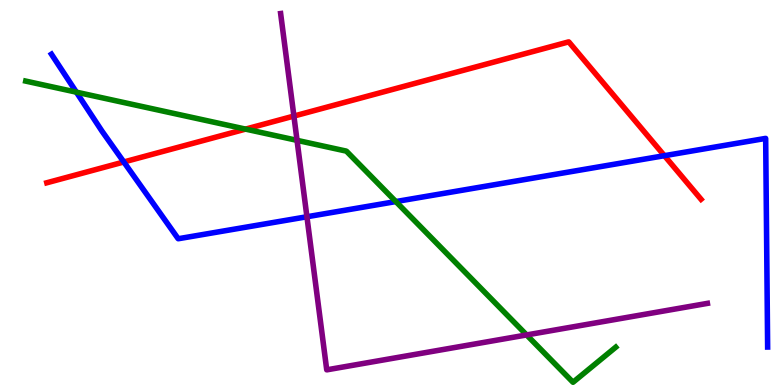[{'lines': ['blue', 'red'], 'intersections': [{'x': 1.6, 'y': 5.79}, {'x': 8.57, 'y': 5.96}]}, {'lines': ['green', 'red'], 'intersections': [{'x': 3.17, 'y': 6.65}]}, {'lines': ['purple', 'red'], 'intersections': [{'x': 3.79, 'y': 6.99}]}, {'lines': ['blue', 'green'], 'intersections': [{'x': 0.986, 'y': 7.61}, {'x': 5.11, 'y': 4.76}]}, {'lines': ['blue', 'purple'], 'intersections': [{'x': 3.96, 'y': 4.37}]}, {'lines': ['green', 'purple'], 'intersections': [{'x': 3.83, 'y': 6.35}, {'x': 6.8, 'y': 1.3}]}]